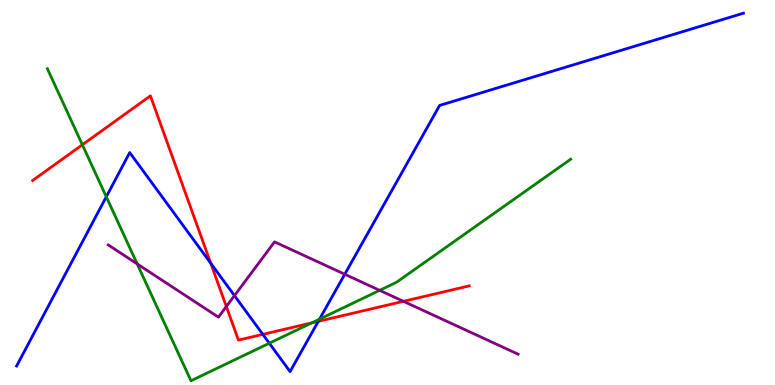[{'lines': ['blue', 'red'], 'intersections': [{'x': 2.72, 'y': 3.16}, {'x': 3.39, 'y': 1.32}, {'x': 4.11, 'y': 1.65}]}, {'lines': ['green', 'red'], 'intersections': [{'x': 1.06, 'y': 6.24}, {'x': 4.02, 'y': 1.61}]}, {'lines': ['purple', 'red'], 'intersections': [{'x': 2.92, 'y': 2.04}, {'x': 5.21, 'y': 2.17}]}, {'lines': ['blue', 'green'], 'intersections': [{'x': 1.37, 'y': 4.89}, {'x': 3.47, 'y': 1.08}, {'x': 4.12, 'y': 1.71}]}, {'lines': ['blue', 'purple'], 'intersections': [{'x': 3.03, 'y': 2.32}, {'x': 4.45, 'y': 2.88}]}, {'lines': ['green', 'purple'], 'intersections': [{'x': 1.77, 'y': 3.15}, {'x': 4.9, 'y': 2.46}]}]